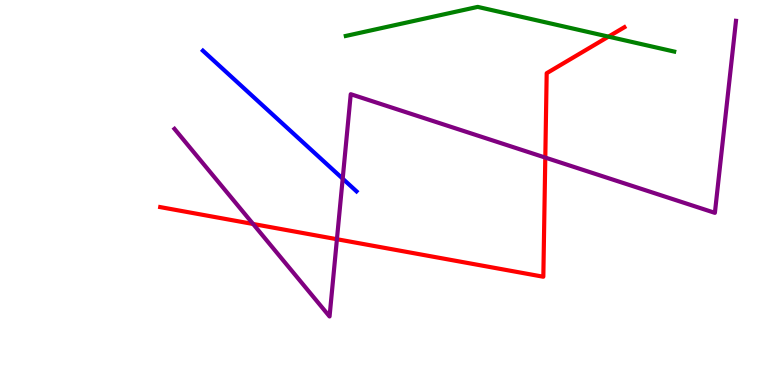[{'lines': ['blue', 'red'], 'intersections': []}, {'lines': ['green', 'red'], 'intersections': [{'x': 7.85, 'y': 9.05}]}, {'lines': ['purple', 'red'], 'intersections': [{'x': 3.27, 'y': 4.18}, {'x': 4.35, 'y': 3.79}, {'x': 7.04, 'y': 5.91}]}, {'lines': ['blue', 'green'], 'intersections': []}, {'lines': ['blue', 'purple'], 'intersections': [{'x': 4.42, 'y': 5.36}]}, {'lines': ['green', 'purple'], 'intersections': []}]